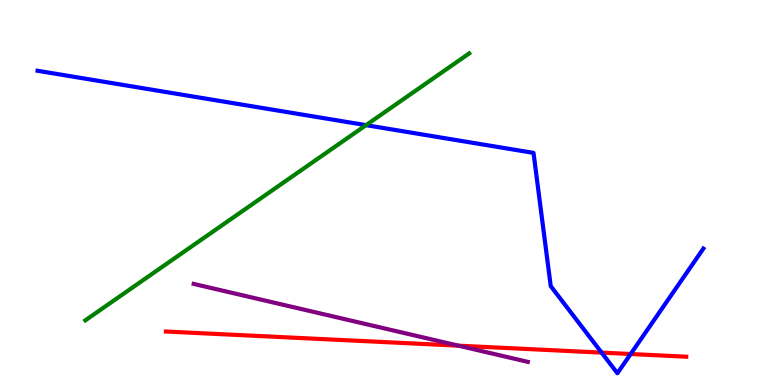[{'lines': ['blue', 'red'], 'intersections': [{'x': 7.76, 'y': 0.841}, {'x': 8.14, 'y': 0.805}]}, {'lines': ['green', 'red'], 'intersections': []}, {'lines': ['purple', 'red'], 'intersections': [{'x': 5.92, 'y': 1.02}]}, {'lines': ['blue', 'green'], 'intersections': [{'x': 4.72, 'y': 6.75}]}, {'lines': ['blue', 'purple'], 'intersections': []}, {'lines': ['green', 'purple'], 'intersections': []}]